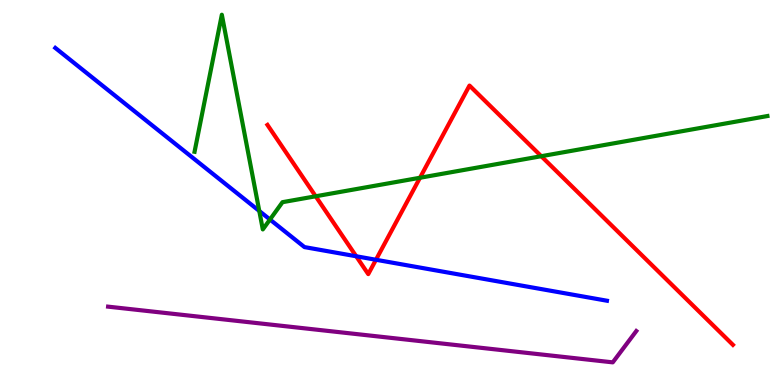[{'lines': ['blue', 'red'], 'intersections': [{'x': 4.6, 'y': 3.34}, {'x': 4.85, 'y': 3.25}]}, {'lines': ['green', 'red'], 'intersections': [{'x': 4.07, 'y': 4.9}, {'x': 5.42, 'y': 5.38}, {'x': 6.98, 'y': 5.94}]}, {'lines': ['purple', 'red'], 'intersections': []}, {'lines': ['blue', 'green'], 'intersections': [{'x': 3.35, 'y': 4.52}, {'x': 3.48, 'y': 4.3}]}, {'lines': ['blue', 'purple'], 'intersections': []}, {'lines': ['green', 'purple'], 'intersections': []}]